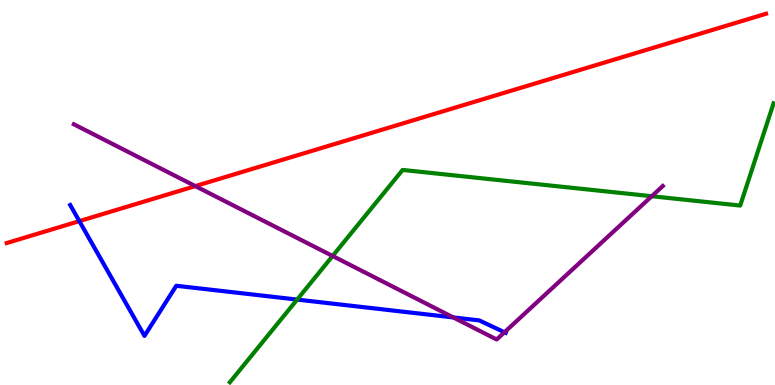[{'lines': ['blue', 'red'], 'intersections': [{'x': 1.02, 'y': 4.26}]}, {'lines': ['green', 'red'], 'intersections': []}, {'lines': ['purple', 'red'], 'intersections': [{'x': 2.52, 'y': 5.17}]}, {'lines': ['blue', 'green'], 'intersections': [{'x': 3.83, 'y': 2.22}]}, {'lines': ['blue', 'purple'], 'intersections': [{'x': 5.85, 'y': 1.75}, {'x': 6.51, 'y': 1.37}]}, {'lines': ['green', 'purple'], 'intersections': [{'x': 4.29, 'y': 3.35}, {'x': 8.41, 'y': 4.9}]}]